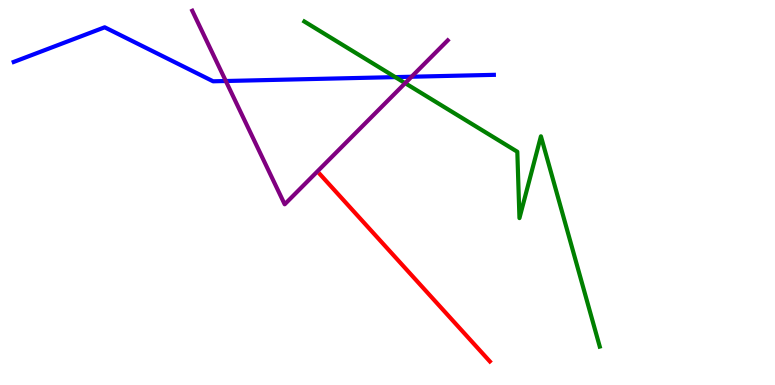[{'lines': ['blue', 'red'], 'intersections': []}, {'lines': ['green', 'red'], 'intersections': []}, {'lines': ['purple', 'red'], 'intersections': []}, {'lines': ['blue', 'green'], 'intersections': [{'x': 5.1, 'y': 8.0}]}, {'lines': ['blue', 'purple'], 'intersections': [{'x': 2.91, 'y': 7.9}, {'x': 5.31, 'y': 8.01}]}, {'lines': ['green', 'purple'], 'intersections': [{'x': 5.23, 'y': 7.84}]}]